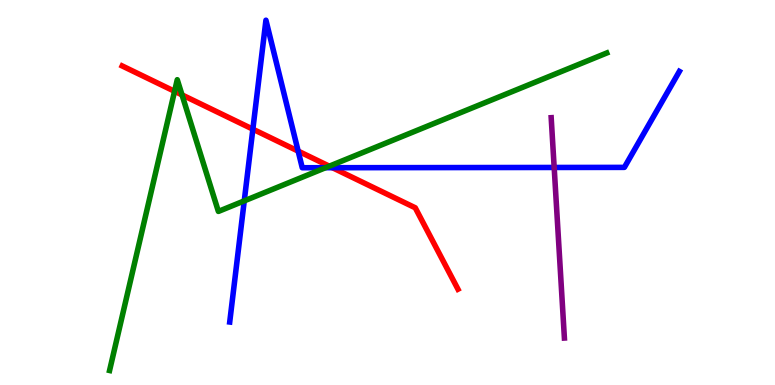[{'lines': ['blue', 'red'], 'intersections': [{'x': 3.26, 'y': 6.64}, {'x': 3.85, 'y': 6.08}, {'x': 4.29, 'y': 5.64}]}, {'lines': ['green', 'red'], 'intersections': [{'x': 2.25, 'y': 7.63}, {'x': 2.35, 'y': 7.54}, {'x': 4.25, 'y': 5.68}]}, {'lines': ['purple', 'red'], 'intersections': []}, {'lines': ['blue', 'green'], 'intersections': [{'x': 3.15, 'y': 4.78}, {'x': 4.2, 'y': 5.64}]}, {'lines': ['blue', 'purple'], 'intersections': [{'x': 7.15, 'y': 5.65}]}, {'lines': ['green', 'purple'], 'intersections': []}]